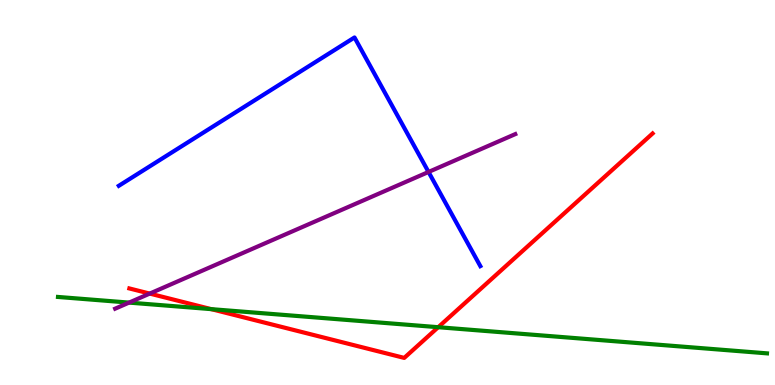[{'lines': ['blue', 'red'], 'intersections': []}, {'lines': ['green', 'red'], 'intersections': [{'x': 2.73, 'y': 1.97}, {'x': 5.65, 'y': 1.5}]}, {'lines': ['purple', 'red'], 'intersections': [{'x': 1.93, 'y': 2.37}]}, {'lines': ['blue', 'green'], 'intersections': []}, {'lines': ['blue', 'purple'], 'intersections': [{'x': 5.53, 'y': 5.53}]}, {'lines': ['green', 'purple'], 'intersections': [{'x': 1.67, 'y': 2.14}]}]